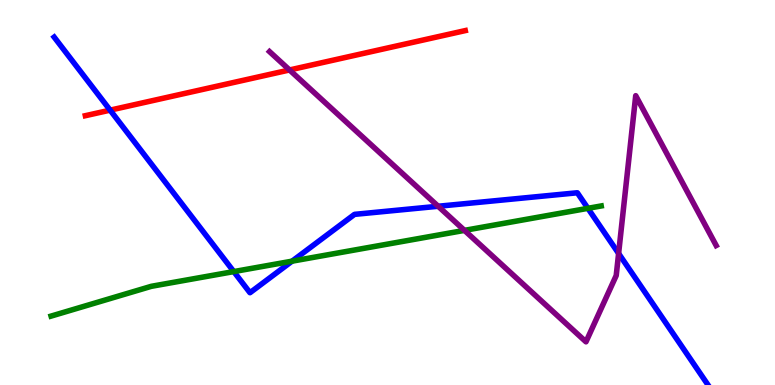[{'lines': ['blue', 'red'], 'intersections': [{'x': 1.42, 'y': 7.14}]}, {'lines': ['green', 'red'], 'intersections': []}, {'lines': ['purple', 'red'], 'intersections': [{'x': 3.74, 'y': 8.18}]}, {'lines': ['blue', 'green'], 'intersections': [{'x': 3.02, 'y': 2.95}, {'x': 3.77, 'y': 3.22}, {'x': 7.59, 'y': 4.59}]}, {'lines': ['blue', 'purple'], 'intersections': [{'x': 5.65, 'y': 4.64}, {'x': 7.98, 'y': 3.42}]}, {'lines': ['green', 'purple'], 'intersections': [{'x': 5.99, 'y': 4.02}]}]